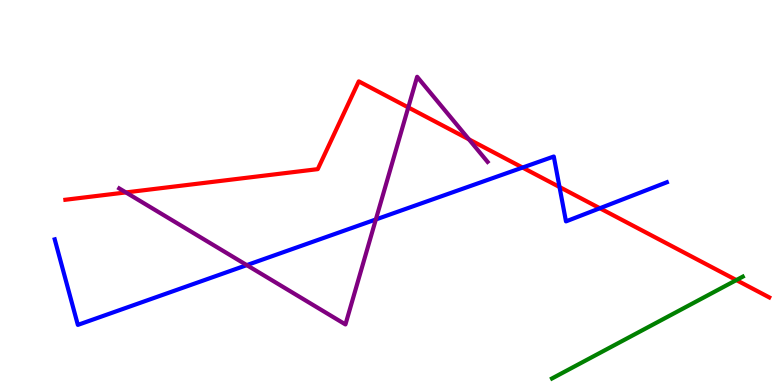[{'lines': ['blue', 'red'], 'intersections': [{'x': 6.74, 'y': 5.65}, {'x': 7.22, 'y': 5.14}, {'x': 7.74, 'y': 4.59}]}, {'lines': ['green', 'red'], 'intersections': [{'x': 9.5, 'y': 2.73}]}, {'lines': ['purple', 'red'], 'intersections': [{'x': 1.62, 'y': 5.0}, {'x': 5.27, 'y': 7.21}, {'x': 6.05, 'y': 6.38}]}, {'lines': ['blue', 'green'], 'intersections': []}, {'lines': ['blue', 'purple'], 'intersections': [{'x': 3.18, 'y': 3.11}, {'x': 4.85, 'y': 4.3}]}, {'lines': ['green', 'purple'], 'intersections': []}]